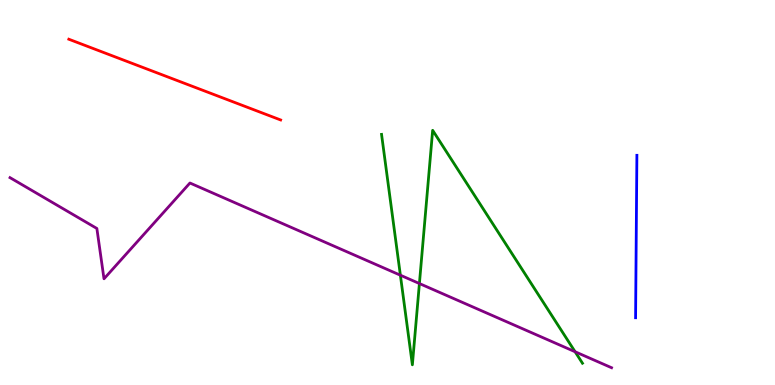[{'lines': ['blue', 'red'], 'intersections': []}, {'lines': ['green', 'red'], 'intersections': []}, {'lines': ['purple', 'red'], 'intersections': []}, {'lines': ['blue', 'green'], 'intersections': []}, {'lines': ['blue', 'purple'], 'intersections': []}, {'lines': ['green', 'purple'], 'intersections': [{'x': 5.17, 'y': 2.85}, {'x': 5.41, 'y': 2.64}, {'x': 7.42, 'y': 0.864}]}]